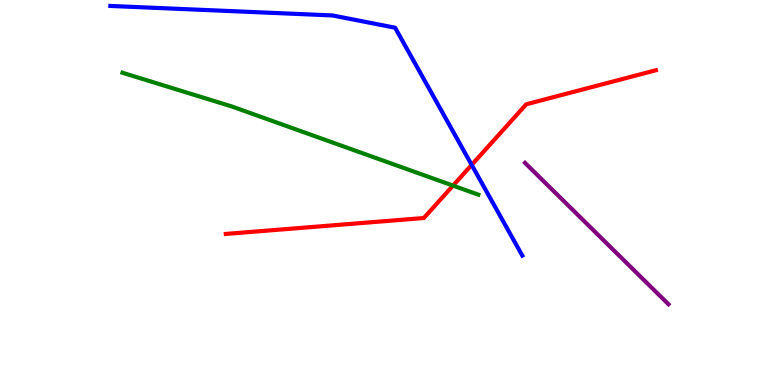[{'lines': ['blue', 'red'], 'intersections': [{'x': 6.09, 'y': 5.72}]}, {'lines': ['green', 'red'], 'intersections': [{'x': 5.85, 'y': 5.18}]}, {'lines': ['purple', 'red'], 'intersections': []}, {'lines': ['blue', 'green'], 'intersections': []}, {'lines': ['blue', 'purple'], 'intersections': []}, {'lines': ['green', 'purple'], 'intersections': []}]